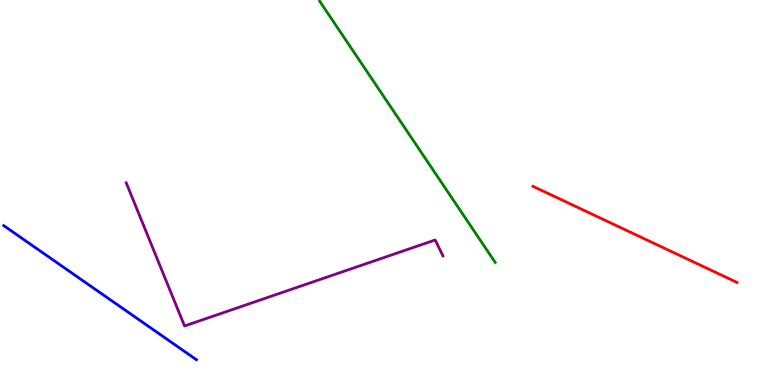[{'lines': ['blue', 'red'], 'intersections': []}, {'lines': ['green', 'red'], 'intersections': []}, {'lines': ['purple', 'red'], 'intersections': []}, {'lines': ['blue', 'green'], 'intersections': []}, {'lines': ['blue', 'purple'], 'intersections': []}, {'lines': ['green', 'purple'], 'intersections': []}]